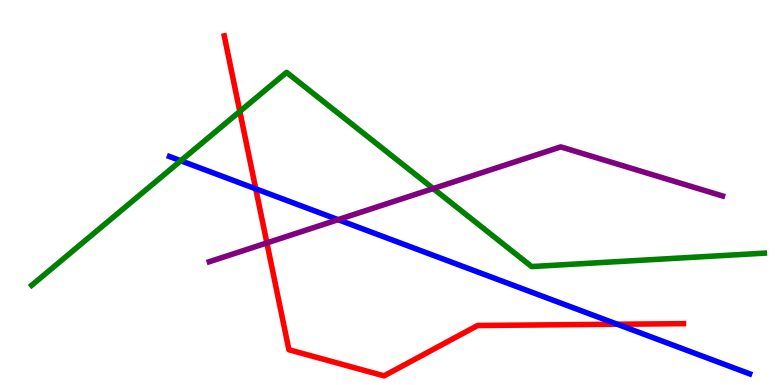[{'lines': ['blue', 'red'], 'intersections': [{'x': 3.3, 'y': 5.1}, {'x': 7.97, 'y': 1.58}]}, {'lines': ['green', 'red'], 'intersections': [{'x': 3.09, 'y': 7.11}]}, {'lines': ['purple', 'red'], 'intersections': [{'x': 3.44, 'y': 3.69}]}, {'lines': ['blue', 'green'], 'intersections': [{'x': 2.33, 'y': 5.82}]}, {'lines': ['blue', 'purple'], 'intersections': [{'x': 4.36, 'y': 4.29}]}, {'lines': ['green', 'purple'], 'intersections': [{'x': 5.59, 'y': 5.1}]}]